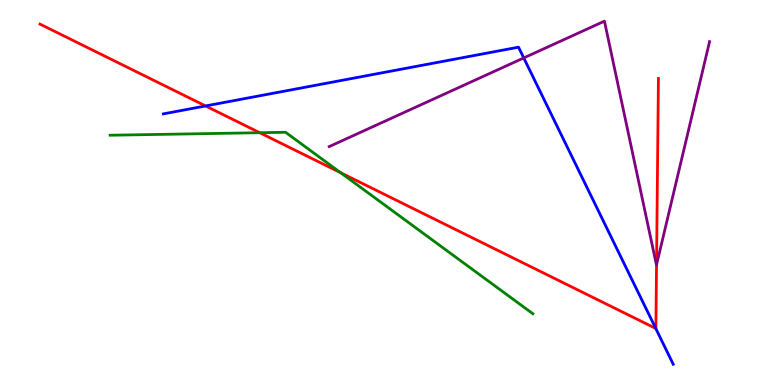[{'lines': ['blue', 'red'], 'intersections': [{'x': 2.65, 'y': 7.25}, {'x': 8.46, 'y': 1.47}]}, {'lines': ['green', 'red'], 'intersections': [{'x': 3.35, 'y': 6.55}, {'x': 4.4, 'y': 5.51}]}, {'lines': ['purple', 'red'], 'intersections': [{'x': 8.47, 'y': 3.12}]}, {'lines': ['blue', 'green'], 'intersections': []}, {'lines': ['blue', 'purple'], 'intersections': [{'x': 6.76, 'y': 8.5}]}, {'lines': ['green', 'purple'], 'intersections': []}]